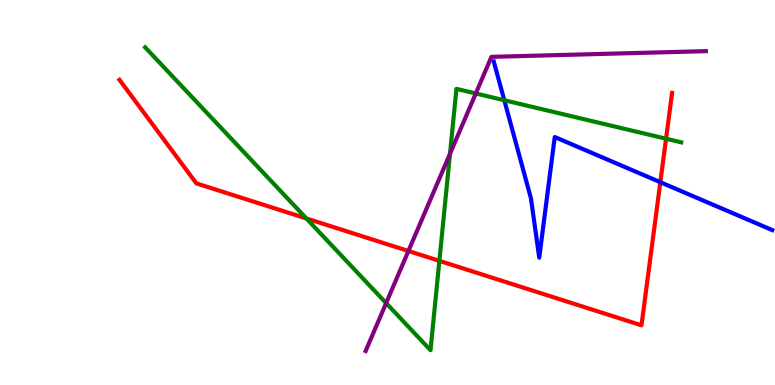[{'lines': ['blue', 'red'], 'intersections': [{'x': 8.52, 'y': 5.27}]}, {'lines': ['green', 'red'], 'intersections': [{'x': 3.95, 'y': 4.33}, {'x': 5.67, 'y': 3.22}, {'x': 8.59, 'y': 6.4}]}, {'lines': ['purple', 'red'], 'intersections': [{'x': 5.27, 'y': 3.48}]}, {'lines': ['blue', 'green'], 'intersections': [{'x': 6.51, 'y': 7.4}]}, {'lines': ['blue', 'purple'], 'intersections': []}, {'lines': ['green', 'purple'], 'intersections': [{'x': 4.98, 'y': 2.13}, {'x': 5.81, 'y': 6.01}, {'x': 6.14, 'y': 7.57}]}]